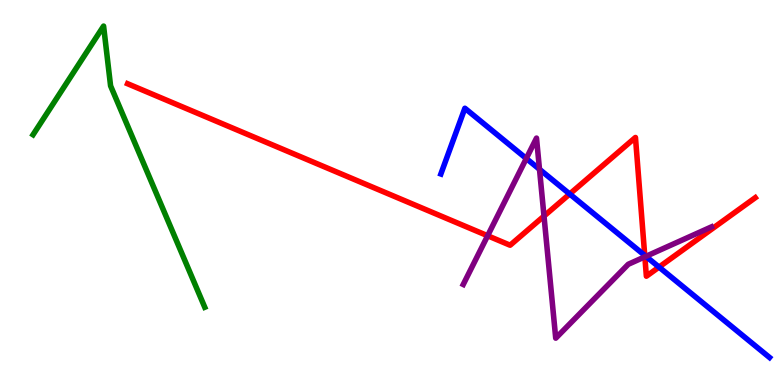[{'lines': ['blue', 'red'], 'intersections': [{'x': 7.35, 'y': 4.96}, {'x': 8.32, 'y': 3.37}, {'x': 8.5, 'y': 3.06}]}, {'lines': ['green', 'red'], 'intersections': []}, {'lines': ['purple', 'red'], 'intersections': [{'x': 6.29, 'y': 3.88}, {'x': 7.02, 'y': 4.39}, {'x': 8.32, 'y': 3.33}]}, {'lines': ['blue', 'green'], 'intersections': []}, {'lines': ['blue', 'purple'], 'intersections': [{'x': 6.79, 'y': 5.88}, {'x': 6.96, 'y': 5.6}, {'x': 8.33, 'y': 3.34}]}, {'lines': ['green', 'purple'], 'intersections': []}]